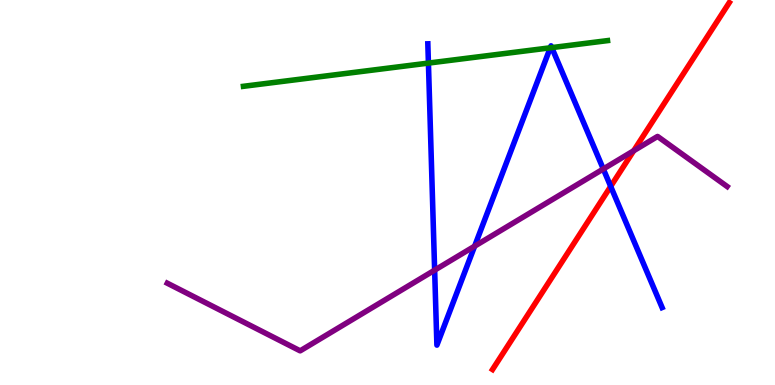[{'lines': ['blue', 'red'], 'intersections': [{'x': 7.88, 'y': 5.16}]}, {'lines': ['green', 'red'], 'intersections': []}, {'lines': ['purple', 'red'], 'intersections': [{'x': 8.18, 'y': 6.08}]}, {'lines': ['blue', 'green'], 'intersections': [{'x': 5.53, 'y': 8.36}, {'x': 7.1, 'y': 8.76}, {'x': 7.12, 'y': 8.76}]}, {'lines': ['blue', 'purple'], 'intersections': [{'x': 5.61, 'y': 2.98}, {'x': 6.12, 'y': 3.61}, {'x': 7.78, 'y': 5.61}]}, {'lines': ['green', 'purple'], 'intersections': []}]